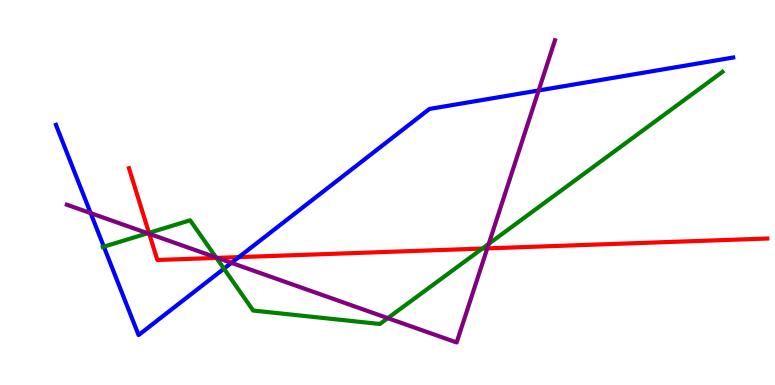[{'lines': ['blue', 'red'], 'intersections': [{'x': 3.08, 'y': 3.32}]}, {'lines': ['green', 'red'], 'intersections': [{'x': 1.92, 'y': 3.95}, {'x': 2.79, 'y': 3.3}, {'x': 6.22, 'y': 3.54}]}, {'lines': ['purple', 'red'], 'intersections': [{'x': 1.93, 'y': 3.93}, {'x': 2.8, 'y': 3.3}, {'x': 6.29, 'y': 3.55}]}, {'lines': ['blue', 'green'], 'intersections': [{'x': 1.34, 'y': 3.59}, {'x': 2.89, 'y': 3.02}]}, {'lines': ['blue', 'purple'], 'intersections': [{'x': 1.17, 'y': 4.46}, {'x': 2.99, 'y': 3.17}, {'x': 6.95, 'y': 7.65}]}, {'lines': ['green', 'purple'], 'intersections': [{'x': 1.91, 'y': 3.94}, {'x': 2.79, 'y': 3.31}, {'x': 5.0, 'y': 1.74}, {'x': 6.31, 'y': 3.67}]}]